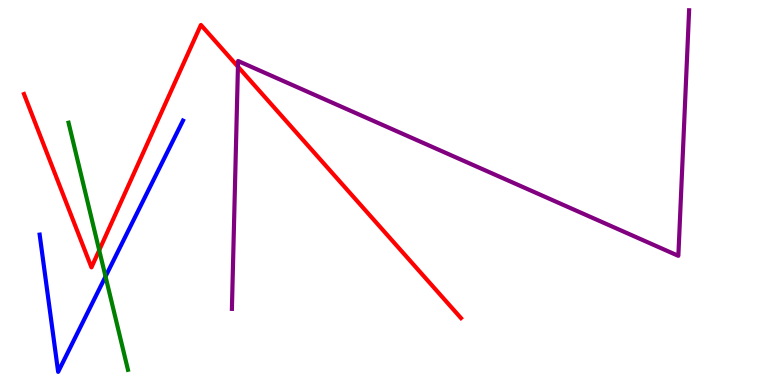[{'lines': ['blue', 'red'], 'intersections': []}, {'lines': ['green', 'red'], 'intersections': [{'x': 1.28, 'y': 3.5}]}, {'lines': ['purple', 'red'], 'intersections': [{'x': 3.07, 'y': 8.27}]}, {'lines': ['blue', 'green'], 'intersections': [{'x': 1.36, 'y': 2.82}]}, {'lines': ['blue', 'purple'], 'intersections': []}, {'lines': ['green', 'purple'], 'intersections': []}]